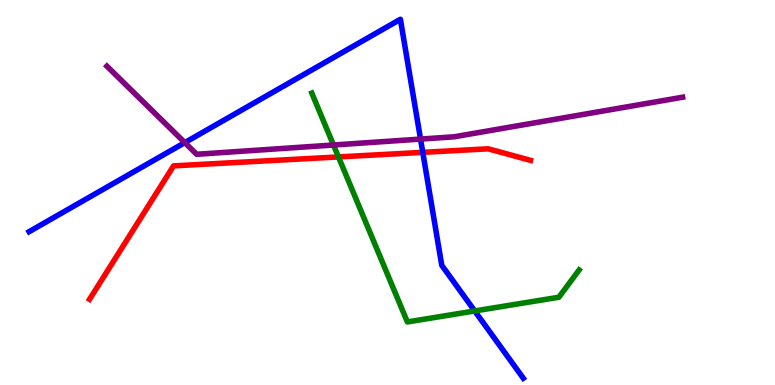[{'lines': ['blue', 'red'], 'intersections': [{'x': 5.46, 'y': 6.04}]}, {'lines': ['green', 'red'], 'intersections': [{'x': 4.37, 'y': 5.92}]}, {'lines': ['purple', 'red'], 'intersections': []}, {'lines': ['blue', 'green'], 'intersections': [{'x': 6.13, 'y': 1.92}]}, {'lines': ['blue', 'purple'], 'intersections': [{'x': 2.38, 'y': 6.3}, {'x': 5.43, 'y': 6.39}]}, {'lines': ['green', 'purple'], 'intersections': [{'x': 4.3, 'y': 6.23}]}]